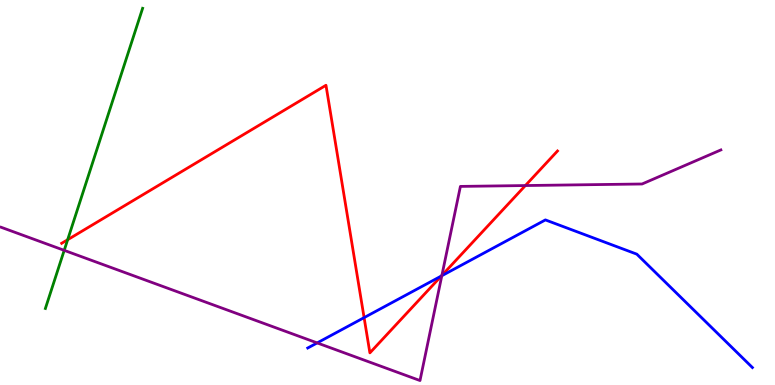[{'lines': ['blue', 'red'], 'intersections': [{'x': 4.7, 'y': 1.75}, {'x': 5.69, 'y': 2.83}]}, {'lines': ['green', 'red'], 'intersections': [{'x': 0.873, 'y': 3.77}]}, {'lines': ['purple', 'red'], 'intersections': [{'x': 5.7, 'y': 2.85}, {'x': 6.78, 'y': 5.18}]}, {'lines': ['blue', 'green'], 'intersections': []}, {'lines': ['blue', 'purple'], 'intersections': [{'x': 4.09, 'y': 1.09}, {'x': 5.7, 'y': 2.84}]}, {'lines': ['green', 'purple'], 'intersections': [{'x': 0.829, 'y': 3.5}]}]